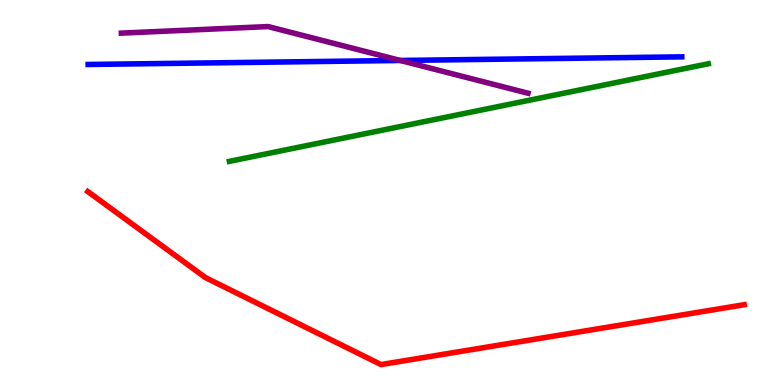[{'lines': ['blue', 'red'], 'intersections': []}, {'lines': ['green', 'red'], 'intersections': []}, {'lines': ['purple', 'red'], 'intersections': []}, {'lines': ['blue', 'green'], 'intersections': []}, {'lines': ['blue', 'purple'], 'intersections': [{'x': 5.17, 'y': 8.43}]}, {'lines': ['green', 'purple'], 'intersections': []}]